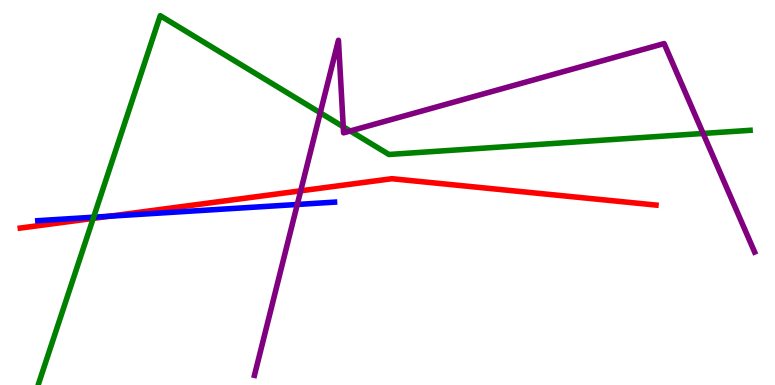[{'lines': ['blue', 'red'], 'intersections': [{'x': 1.41, 'y': 4.38}]}, {'lines': ['green', 'red'], 'intersections': [{'x': 1.2, 'y': 4.33}]}, {'lines': ['purple', 'red'], 'intersections': [{'x': 3.88, 'y': 5.04}]}, {'lines': ['blue', 'green'], 'intersections': [{'x': 1.21, 'y': 4.36}]}, {'lines': ['blue', 'purple'], 'intersections': [{'x': 3.84, 'y': 4.69}]}, {'lines': ['green', 'purple'], 'intersections': [{'x': 4.13, 'y': 7.07}, {'x': 4.43, 'y': 6.71}, {'x': 4.52, 'y': 6.6}, {'x': 9.07, 'y': 6.53}]}]